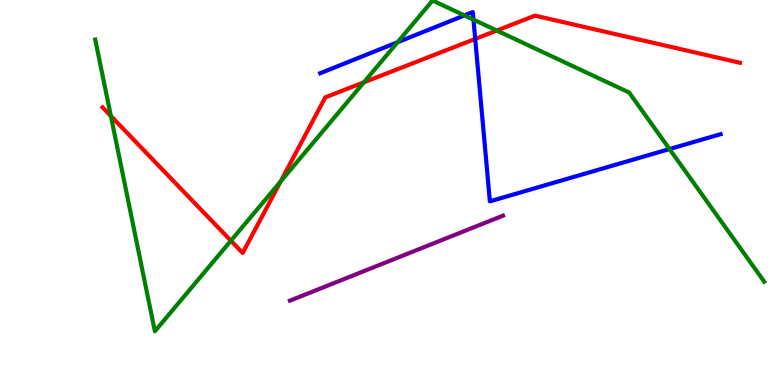[{'lines': ['blue', 'red'], 'intersections': [{'x': 6.13, 'y': 8.99}]}, {'lines': ['green', 'red'], 'intersections': [{'x': 1.43, 'y': 6.99}, {'x': 2.98, 'y': 3.75}, {'x': 3.62, 'y': 5.29}, {'x': 4.7, 'y': 7.86}, {'x': 6.41, 'y': 9.21}]}, {'lines': ['purple', 'red'], 'intersections': []}, {'lines': ['blue', 'green'], 'intersections': [{'x': 5.13, 'y': 8.9}, {'x': 5.99, 'y': 9.6}, {'x': 6.11, 'y': 9.49}, {'x': 8.64, 'y': 6.13}]}, {'lines': ['blue', 'purple'], 'intersections': []}, {'lines': ['green', 'purple'], 'intersections': []}]